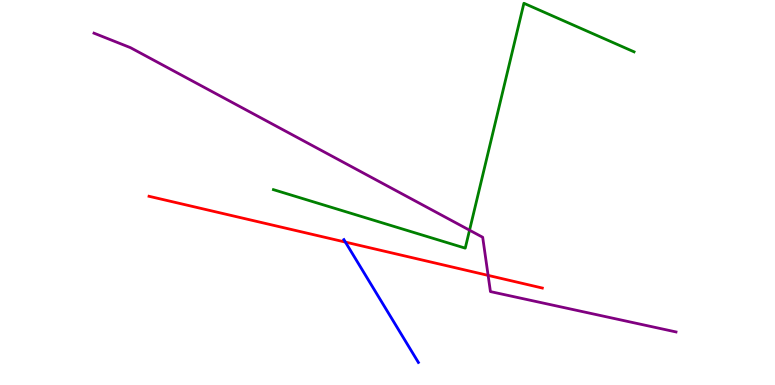[{'lines': ['blue', 'red'], 'intersections': [{'x': 4.46, 'y': 3.71}]}, {'lines': ['green', 'red'], 'intersections': []}, {'lines': ['purple', 'red'], 'intersections': [{'x': 6.3, 'y': 2.85}]}, {'lines': ['blue', 'green'], 'intersections': []}, {'lines': ['blue', 'purple'], 'intersections': []}, {'lines': ['green', 'purple'], 'intersections': [{'x': 6.06, 'y': 4.02}]}]